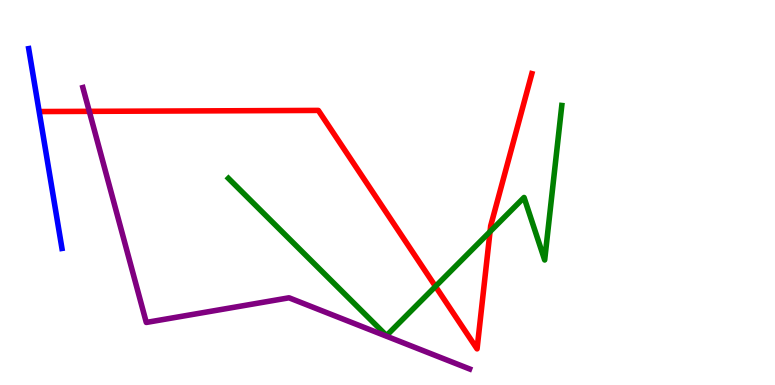[{'lines': ['blue', 'red'], 'intersections': []}, {'lines': ['green', 'red'], 'intersections': [{'x': 5.62, 'y': 2.56}, {'x': 6.32, 'y': 3.98}]}, {'lines': ['purple', 'red'], 'intersections': [{'x': 1.15, 'y': 7.11}]}, {'lines': ['blue', 'green'], 'intersections': []}, {'lines': ['blue', 'purple'], 'intersections': []}, {'lines': ['green', 'purple'], 'intersections': []}]